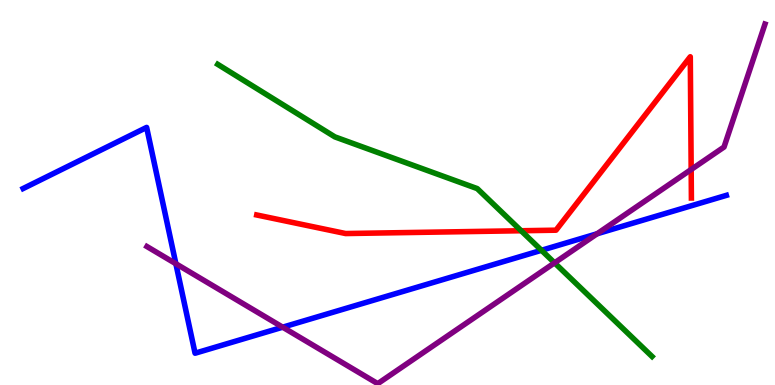[{'lines': ['blue', 'red'], 'intersections': []}, {'lines': ['green', 'red'], 'intersections': [{'x': 6.72, 'y': 4.01}]}, {'lines': ['purple', 'red'], 'intersections': [{'x': 8.92, 'y': 5.6}]}, {'lines': ['blue', 'green'], 'intersections': [{'x': 6.99, 'y': 3.5}]}, {'lines': ['blue', 'purple'], 'intersections': [{'x': 2.27, 'y': 3.15}, {'x': 3.65, 'y': 1.5}, {'x': 7.7, 'y': 3.93}]}, {'lines': ['green', 'purple'], 'intersections': [{'x': 7.16, 'y': 3.17}]}]